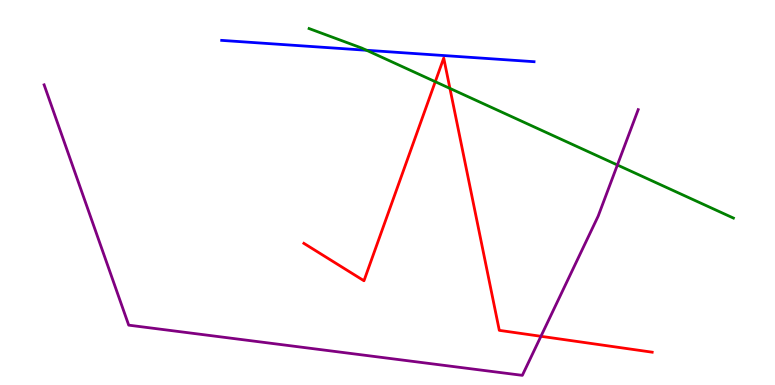[{'lines': ['blue', 'red'], 'intersections': []}, {'lines': ['green', 'red'], 'intersections': [{'x': 5.62, 'y': 7.88}, {'x': 5.81, 'y': 7.7}]}, {'lines': ['purple', 'red'], 'intersections': [{'x': 6.98, 'y': 1.27}]}, {'lines': ['blue', 'green'], 'intersections': [{'x': 4.73, 'y': 8.69}]}, {'lines': ['blue', 'purple'], 'intersections': []}, {'lines': ['green', 'purple'], 'intersections': [{'x': 7.97, 'y': 5.71}]}]